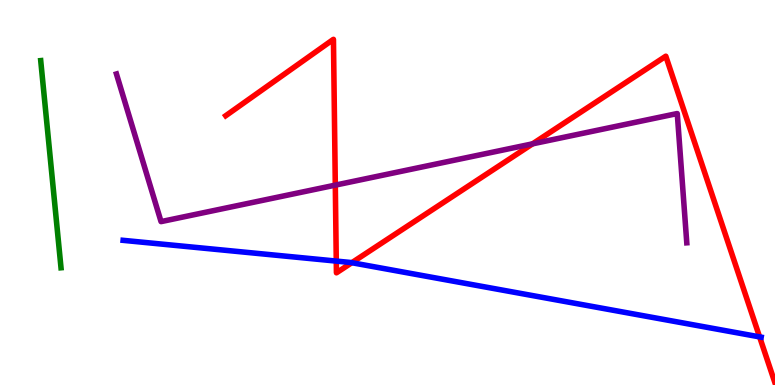[{'lines': ['blue', 'red'], 'intersections': [{'x': 4.34, 'y': 3.22}, {'x': 4.54, 'y': 3.18}, {'x': 9.8, 'y': 1.25}]}, {'lines': ['green', 'red'], 'intersections': []}, {'lines': ['purple', 'red'], 'intersections': [{'x': 4.33, 'y': 5.19}, {'x': 6.87, 'y': 6.26}]}, {'lines': ['blue', 'green'], 'intersections': []}, {'lines': ['blue', 'purple'], 'intersections': []}, {'lines': ['green', 'purple'], 'intersections': []}]